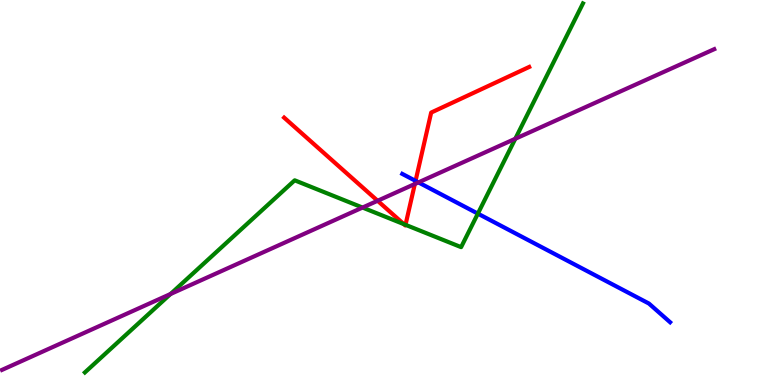[{'lines': ['blue', 'red'], 'intersections': [{'x': 5.36, 'y': 5.3}]}, {'lines': ['green', 'red'], 'intersections': [{'x': 5.21, 'y': 4.18}, {'x': 5.23, 'y': 4.16}]}, {'lines': ['purple', 'red'], 'intersections': [{'x': 4.87, 'y': 4.79}, {'x': 5.35, 'y': 5.22}]}, {'lines': ['blue', 'green'], 'intersections': [{'x': 6.17, 'y': 4.45}]}, {'lines': ['blue', 'purple'], 'intersections': [{'x': 5.4, 'y': 5.26}]}, {'lines': ['green', 'purple'], 'intersections': [{'x': 2.2, 'y': 2.36}, {'x': 4.68, 'y': 4.61}, {'x': 6.65, 'y': 6.4}]}]